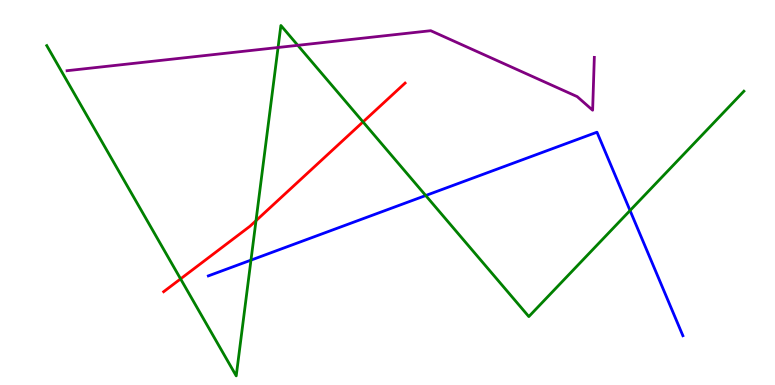[{'lines': ['blue', 'red'], 'intersections': []}, {'lines': ['green', 'red'], 'intersections': [{'x': 2.33, 'y': 2.76}, {'x': 3.3, 'y': 4.27}, {'x': 4.68, 'y': 6.83}]}, {'lines': ['purple', 'red'], 'intersections': []}, {'lines': ['blue', 'green'], 'intersections': [{'x': 3.24, 'y': 3.24}, {'x': 5.49, 'y': 4.92}, {'x': 8.13, 'y': 4.53}]}, {'lines': ['blue', 'purple'], 'intersections': []}, {'lines': ['green', 'purple'], 'intersections': [{'x': 3.59, 'y': 8.77}, {'x': 3.84, 'y': 8.82}]}]